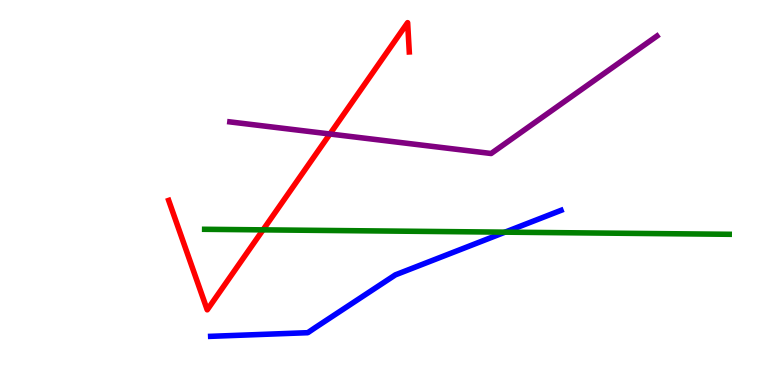[{'lines': ['blue', 'red'], 'intersections': []}, {'lines': ['green', 'red'], 'intersections': [{'x': 3.39, 'y': 4.03}]}, {'lines': ['purple', 'red'], 'intersections': [{'x': 4.26, 'y': 6.52}]}, {'lines': ['blue', 'green'], 'intersections': [{'x': 6.52, 'y': 3.97}]}, {'lines': ['blue', 'purple'], 'intersections': []}, {'lines': ['green', 'purple'], 'intersections': []}]